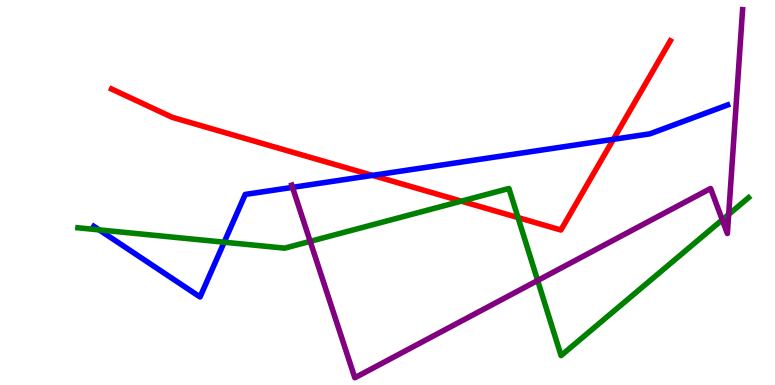[{'lines': ['blue', 'red'], 'intersections': [{'x': 4.81, 'y': 5.44}, {'x': 7.91, 'y': 6.38}]}, {'lines': ['green', 'red'], 'intersections': [{'x': 5.95, 'y': 4.78}, {'x': 6.68, 'y': 4.35}]}, {'lines': ['purple', 'red'], 'intersections': []}, {'lines': ['blue', 'green'], 'intersections': [{'x': 1.28, 'y': 4.03}, {'x': 2.89, 'y': 3.71}]}, {'lines': ['blue', 'purple'], 'intersections': [{'x': 3.77, 'y': 5.13}]}, {'lines': ['green', 'purple'], 'intersections': [{'x': 4.0, 'y': 3.73}, {'x': 6.94, 'y': 2.71}, {'x': 9.32, 'y': 4.29}, {'x': 9.4, 'y': 4.43}]}]